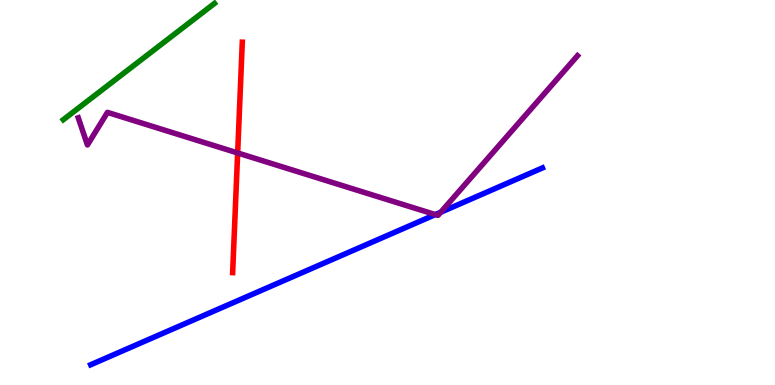[{'lines': ['blue', 'red'], 'intersections': []}, {'lines': ['green', 'red'], 'intersections': []}, {'lines': ['purple', 'red'], 'intersections': [{'x': 3.07, 'y': 6.03}]}, {'lines': ['blue', 'green'], 'intersections': []}, {'lines': ['blue', 'purple'], 'intersections': [{'x': 5.62, 'y': 4.43}, {'x': 5.69, 'y': 4.49}]}, {'lines': ['green', 'purple'], 'intersections': []}]